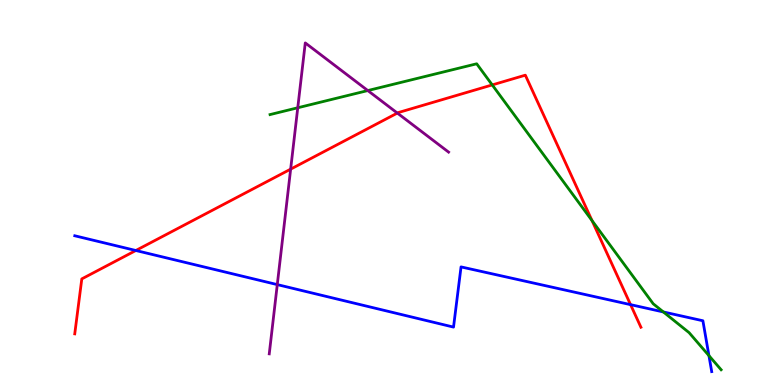[{'lines': ['blue', 'red'], 'intersections': [{'x': 1.75, 'y': 3.49}, {'x': 8.14, 'y': 2.09}]}, {'lines': ['green', 'red'], 'intersections': [{'x': 6.35, 'y': 7.79}, {'x': 7.64, 'y': 4.27}]}, {'lines': ['purple', 'red'], 'intersections': [{'x': 3.75, 'y': 5.61}, {'x': 5.13, 'y': 7.06}]}, {'lines': ['blue', 'green'], 'intersections': [{'x': 8.56, 'y': 1.9}, {'x': 9.15, 'y': 0.763}]}, {'lines': ['blue', 'purple'], 'intersections': [{'x': 3.58, 'y': 2.61}]}, {'lines': ['green', 'purple'], 'intersections': [{'x': 3.84, 'y': 7.2}, {'x': 4.75, 'y': 7.65}]}]